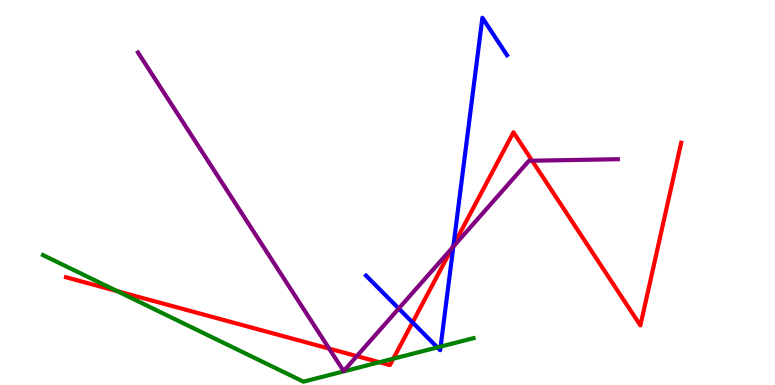[{'lines': ['blue', 'red'], 'intersections': [{'x': 5.32, 'y': 1.63}, {'x': 5.85, 'y': 3.63}]}, {'lines': ['green', 'red'], 'intersections': [{'x': 1.51, 'y': 2.44}, {'x': 4.9, 'y': 0.591}, {'x': 5.07, 'y': 0.684}]}, {'lines': ['purple', 'red'], 'intersections': [{'x': 4.25, 'y': 0.945}, {'x': 4.6, 'y': 0.751}, {'x': 5.83, 'y': 3.55}, {'x': 6.87, 'y': 5.83}]}, {'lines': ['blue', 'green'], 'intersections': [{'x': 5.64, 'y': 0.976}, {'x': 5.69, 'y': 0.998}]}, {'lines': ['blue', 'purple'], 'intersections': [{'x': 5.15, 'y': 1.99}, {'x': 5.85, 'y': 3.59}]}, {'lines': ['green', 'purple'], 'intersections': []}]